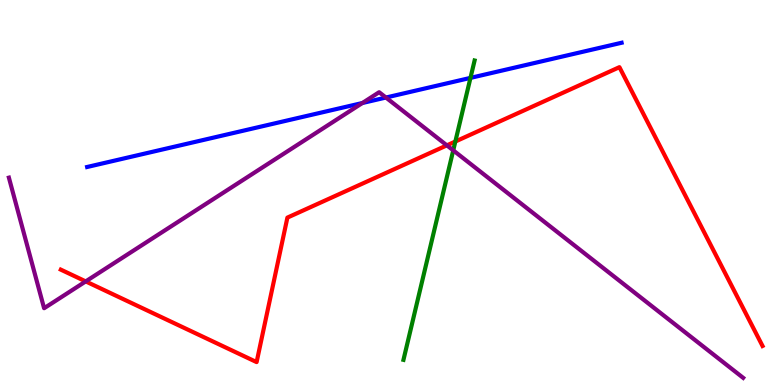[{'lines': ['blue', 'red'], 'intersections': []}, {'lines': ['green', 'red'], 'intersections': [{'x': 5.88, 'y': 6.32}]}, {'lines': ['purple', 'red'], 'intersections': [{'x': 1.11, 'y': 2.69}, {'x': 5.77, 'y': 6.22}]}, {'lines': ['blue', 'green'], 'intersections': [{'x': 6.07, 'y': 7.98}]}, {'lines': ['blue', 'purple'], 'intersections': [{'x': 4.68, 'y': 7.32}, {'x': 4.98, 'y': 7.47}]}, {'lines': ['green', 'purple'], 'intersections': [{'x': 5.85, 'y': 6.09}]}]